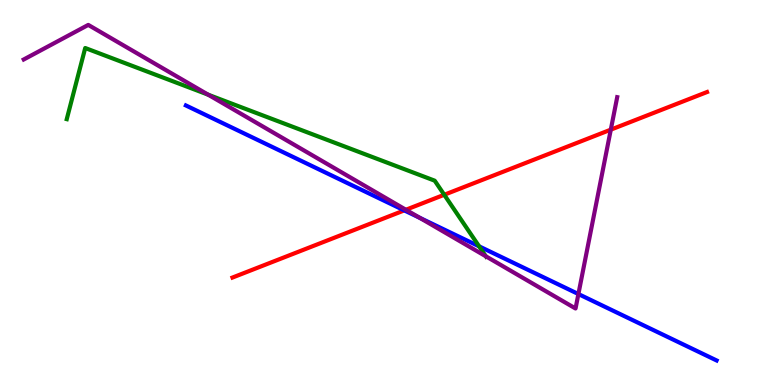[{'lines': ['blue', 'red'], 'intersections': [{'x': 5.22, 'y': 4.54}]}, {'lines': ['green', 'red'], 'intersections': [{'x': 5.73, 'y': 4.94}]}, {'lines': ['purple', 'red'], 'intersections': [{'x': 5.24, 'y': 4.55}, {'x': 7.88, 'y': 6.63}]}, {'lines': ['blue', 'green'], 'intersections': [{'x': 6.18, 'y': 3.6}]}, {'lines': ['blue', 'purple'], 'intersections': [{'x': 5.42, 'y': 4.34}, {'x': 7.46, 'y': 2.36}]}, {'lines': ['green', 'purple'], 'intersections': [{'x': 2.69, 'y': 7.54}, {'x': 6.27, 'y': 3.34}]}]